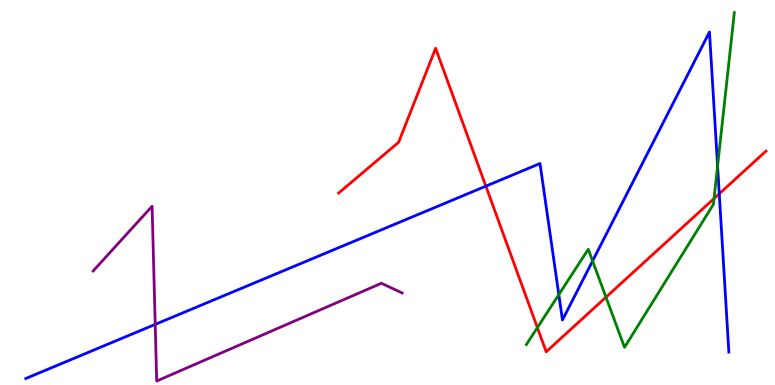[{'lines': ['blue', 'red'], 'intersections': [{'x': 6.27, 'y': 5.16}, {'x': 9.28, 'y': 4.97}]}, {'lines': ['green', 'red'], 'intersections': [{'x': 6.93, 'y': 1.49}, {'x': 7.82, 'y': 2.28}, {'x': 9.21, 'y': 4.84}]}, {'lines': ['purple', 'red'], 'intersections': []}, {'lines': ['blue', 'green'], 'intersections': [{'x': 7.21, 'y': 2.35}, {'x': 7.65, 'y': 3.22}, {'x': 9.26, 'y': 5.69}]}, {'lines': ['blue', 'purple'], 'intersections': [{'x': 2.0, 'y': 1.57}]}, {'lines': ['green', 'purple'], 'intersections': []}]